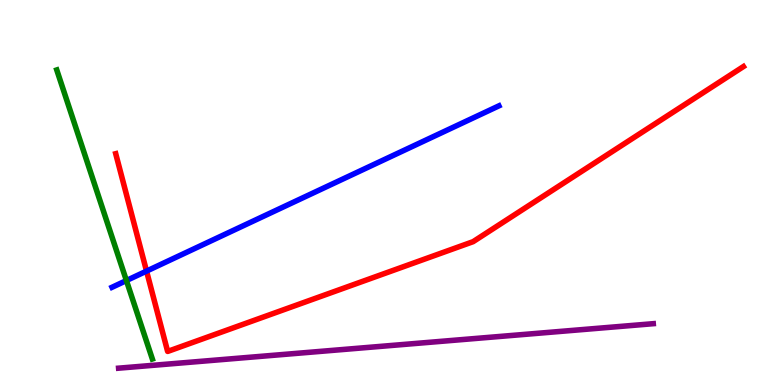[{'lines': ['blue', 'red'], 'intersections': [{'x': 1.89, 'y': 2.96}]}, {'lines': ['green', 'red'], 'intersections': []}, {'lines': ['purple', 'red'], 'intersections': []}, {'lines': ['blue', 'green'], 'intersections': [{'x': 1.63, 'y': 2.71}]}, {'lines': ['blue', 'purple'], 'intersections': []}, {'lines': ['green', 'purple'], 'intersections': []}]